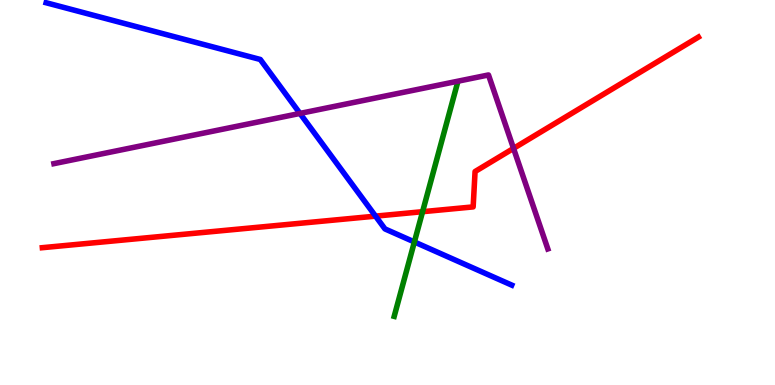[{'lines': ['blue', 'red'], 'intersections': [{'x': 4.85, 'y': 4.39}]}, {'lines': ['green', 'red'], 'intersections': [{'x': 5.45, 'y': 4.5}]}, {'lines': ['purple', 'red'], 'intersections': [{'x': 6.63, 'y': 6.15}]}, {'lines': ['blue', 'green'], 'intersections': [{'x': 5.35, 'y': 3.72}]}, {'lines': ['blue', 'purple'], 'intersections': [{'x': 3.87, 'y': 7.05}]}, {'lines': ['green', 'purple'], 'intersections': []}]